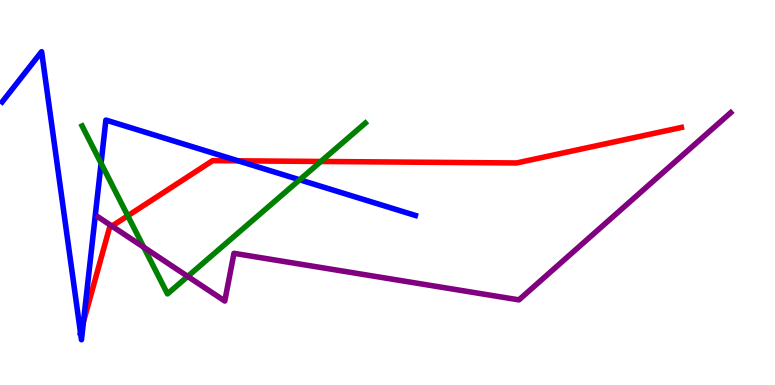[{'lines': ['blue', 'red'], 'intersections': [{'x': 1.04, 'y': 1.36}, {'x': 1.08, 'y': 1.64}, {'x': 3.07, 'y': 5.82}]}, {'lines': ['green', 'red'], 'intersections': [{'x': 1.65, 'y': 4.39}, {'x': 4.14, 'y': 5.81}]}, {'lines': ['purple', 'red'], 'intersections': [{'x': 1.44, 'y': 4.13}]}, {'lines': ['blue', 'green'], 'intersections': [{'x': 1.3, 'y': 5.76}, {'x': 3.87, 'y': 5.33}]}, {'lines': ['blue', 'purple'], 'intersections': []}, {'lines': ['green', 'purple'], 'intersections': [{'x': 1.86, 'y': 3.58}, {'x': 2.42, 'y': 2.82}]}]